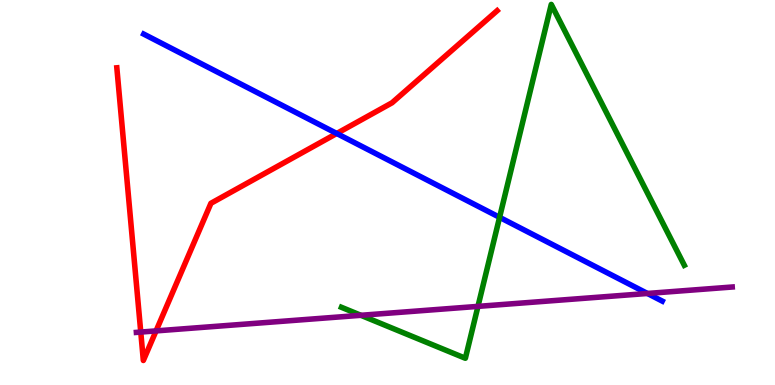[{'lines': ['blue', 'red'], 'intersections': [{'x': 4.35, 'y': 6.53}]}, {'lines': ['green', 'red'], 'intersections': []}, {'lines': ['purple', 'red'], 'intersections': [{'x': 1.82, 'y': 1.37}, {'x': 2.01, 'y': 1.41}]}, {'lines': ['blue', 'green'], 'intersections': [{'x': 6.45, 'y': 4.36}]}, {'lines': ['blue', 'purple'], 'intersections': [{'x': 8.35, 'y': 2.38}]}, {'lines': ['green', 'purple'], 'intersections': [{'x': 4.66, 'y': 1.81}, {'x': 6.17, 'y': 2.04}]}]